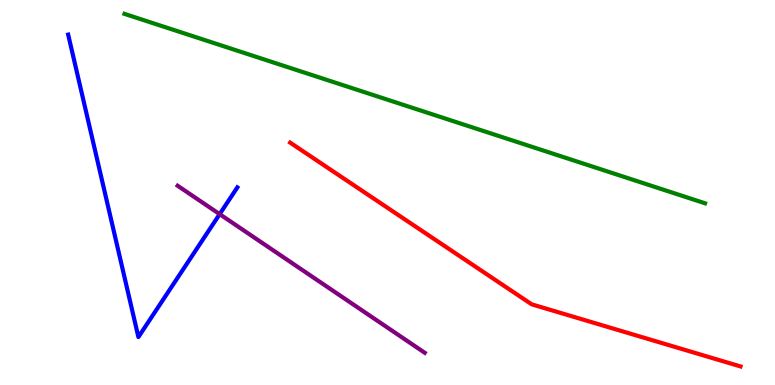[{'lines': ['blue', 'red'], 'intersections': []}, {'lines': ['green', 'red'], 'intersections': []}, {'lines': ['purple', 'red'], 'intersections': []}, {'lines': ['blue', 'green'], 'intersections': []}, {'lines': ['blue', 'purple'], 'intersections': [{'x': 2.83, 'y': 4.44}]}, {'lines': ['green', 'purple'], 'intersections': []}]